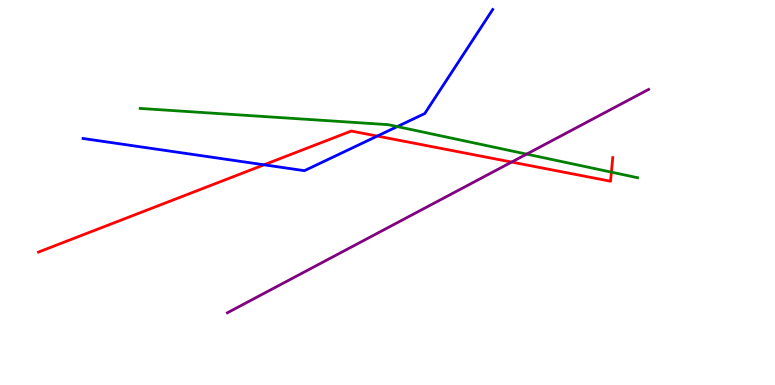[{'lines': ['blue', 'red'], 'intersections': [{'x': 3.41, 'y': 5.72}, {'x': 4.87, 'y': 6.47}]}, {'lines': ['green', 'red'], 'intersections': [{'x': 7.89, 'y': 5.53}]}, {'lines': ['purple', 'red'], 'intersections': [{'x': 6.6, 'y': 5.79}]}, {'lines': ['blue', 'green'], 'intersections': [{'x': 5.13, 'y': 6.71}]}, {'lines': ['blue', 'purple'], 'intersections': []}, {'lines': ['green', 'purple'], 'intersections': [{'x': 6.8, 'y': 6.0}]}]